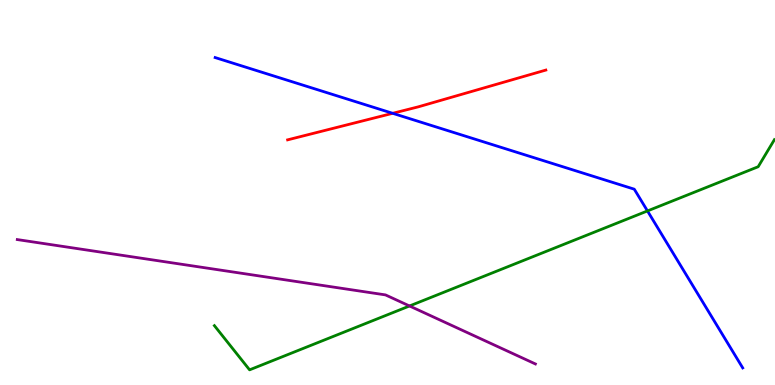[{'lines': ['blue', 'red'], 'intersections': [{'x': 5.07, 'y': 7.06}]}, {'lines': ['green', 'red'], 'intersections': []}, {'lines': ['purple', 'red'], 'intersections': []}, {'lines': ['blue', 'green'], 'intersections': [{'x': 8.35, 'y': 4.52}]}, {'lines': ['blue', 'purple'], 'intersections': []}, {'lines': ['green', 'purple'], 'intersections': [{'x': 5.28, 'y': 2.05}]}]